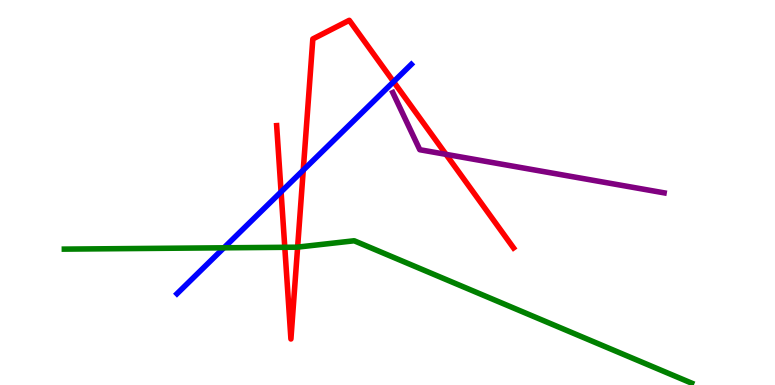[{'lines': ['blue', 'red'], 'intersections': [{'x': 3.63, 'y': 5.02}, {'x': 3.91, 'y': 5.58}, {'x': 5.08, 'y': 7.88}]}, {'lines': ['green', 'red'], 'intersections': [{'x': 3.67, 'y': 3.58}, {'x': 3.84, 'y': 3.58}]}, {'lines': ['purple', 'red'], 'intersections': [{'x': 5.75, 'y': 5.99}]}, {'lines': ['blue', 'green'], 'intersections': [{'x': 2.89, 'y': 3.56}]}, {'lines': ['blue', 'purple'], 'intersections': []}, {'lines': ['green', 'purple'], 'intersections': []}]